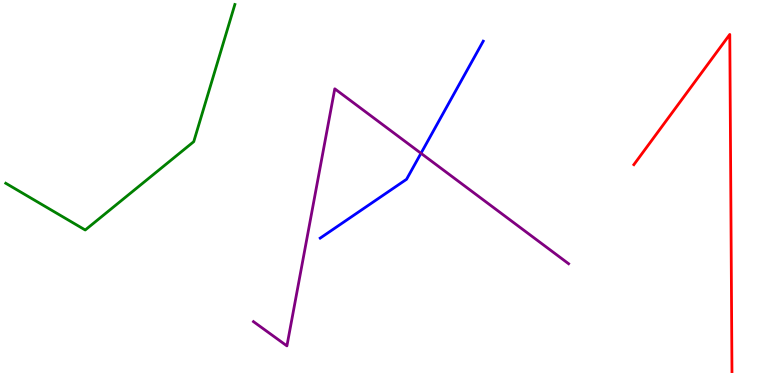[{'lines': ['blue', 'red'], 'intersections': []}, {'lines': ['green', 'red'], 'intersections': []}, {'lines': ['purple', 'red'], 'intersections': []}, {'lines': ['blue', 'green'], 'intersections': []}, {'lines': ['blue', 'purple'], 'intersections': [{'x': 5.43, 'y': 6.02}]}, {'lines': ['green', 'purple'], 'intersections': []}]